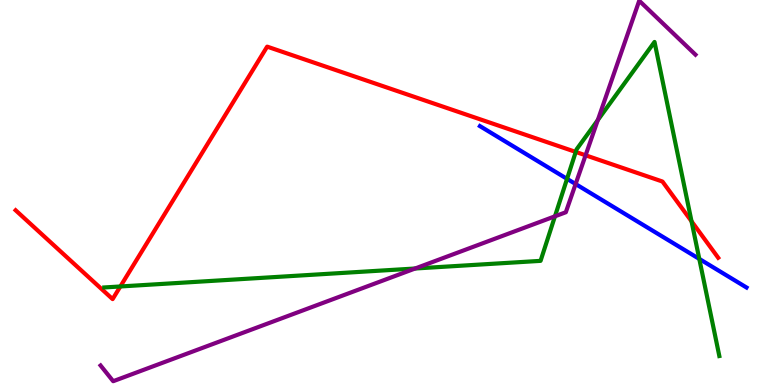[{'lines': ['blue', 'red'], 'intersections': []}, {'lines': ['green', 'red'], 'intersections': [{'x': 1.55, 'y': 2.56}, {'x': 7.43, 'y': 6.05}, {'x': 8.92, 'y': 4.25}]}, {'lines': ['purple', 'red'], 'intersections': [{'x': 7.56, 'y': 5.97}]}, {'lines': ['blue', 'green'], 'intersections': [{'x': 7.32, 'y': 5.35}, {'x': 9.02, 'y': 3.28}]}, {'lines': ['blue', 'purple'], 'intersections': [{'x': 7.43, 'y': 5.22}]}, {'lines': ['green', 'purple'], 'intersections': [{'x': 5.36, 'y': 3.03}, {'x': 7.16, 'y': 4.38}, {'x': 7.71, 'y': 6.88}]}]